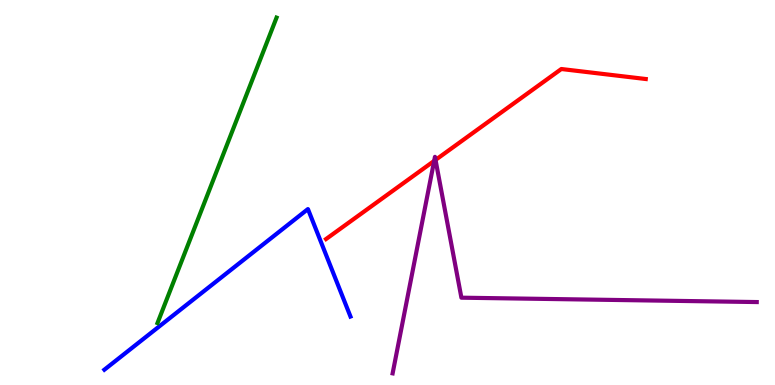[{'lines': ['blue', 'red'], 'intersections': []}, {'lines': ['green', 'red'], 'intersections': []}, {'lines': ['purple', 'red'], 'intersections': [{'x': 5.6, 'y': 5.82}, {'x': 5.62, 'y': 5.85}]}, {'lines': ['blue', 'green'], 'intersections': []}, {'lines': ['blue', 'purple'], 'intersections': []}, {'lines': ['green', 'purple'], 'intersections': []}]